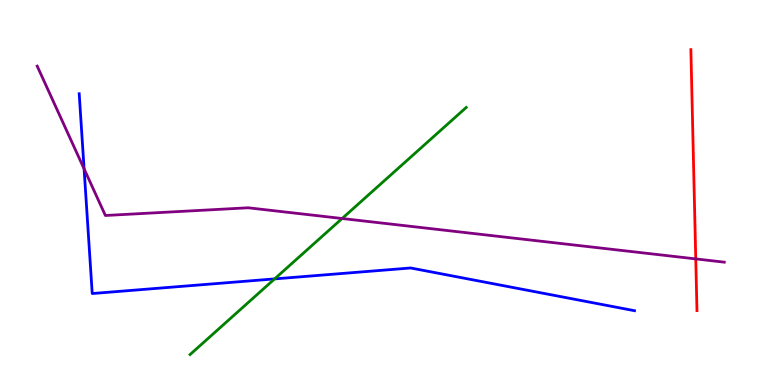[{'lines': ['blue', 'red'], 'intersections': []}, {'lines': ['green', 'red'], 'intersections': []}, {'lines': ['purple', 'red'], 'intersections': [{'x': 8.98, 'y': 3.28}]}, {'lines': ['blue', 'green'], 'intersections': [{'x': 3.54, 'y': 2.76}]}, {'lines': ['blue', 'purple'], 'intersections': [{'x': 1.09, 'y': 5.61}]}, {'lines': ['green', 'purple'], 'intersections': [{'x': 4.41, 'y': 4.32}]}]